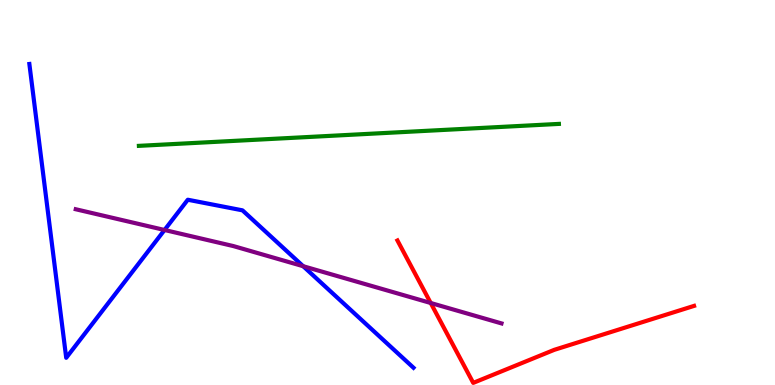[{'lines': ['blue', 'red'], 'intersections': []}, {'lines': ['green', 'red'], 'intersections': []}, {'lines': ['purple', 'red'], 'intersections': [{'x': 5.56, 'y': 2.13}]}, {'lines': ['blue', 'green'], 'intersections': []}, {'lines': ['blue', 'purple'], 'intersections': [{'x': 2.12, 'y': 4.03}, {'x': 3.91, 'y': 3.09}]}, {'lines': ['green', 'purple'], 'intersections': []}]